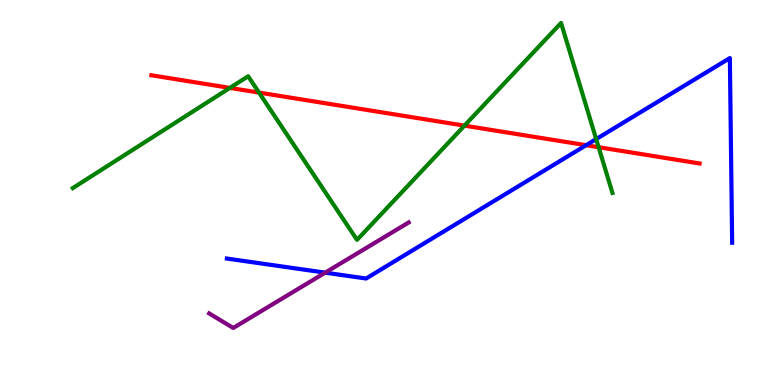[{'lines': ['blue', 'red'], 'intersections': [{'x': 7.56, 'y': 6.23}]}, {'lines': ['green', 'red'], 'intersections': [{'x': 2.97, 'y': 7.72}, {'x': 3.34, 'y': 7.6}, {'x': 5.99, 'y': 6.74}, {'x': 7.72, 'y': 6.18}]}, {'lines': ['purple', 'red'], 'intersections': []}, {'lines': ['blue', 'green'], 'intersections': [{'x': 7.69, 'y': 6.39}]}, {'lines': ['blue', 'purple'], 'intersections': [{'x': 4.2, 'y': 2.92}]}, {'lines': ['green', 'purple'], 'intersections': []}]